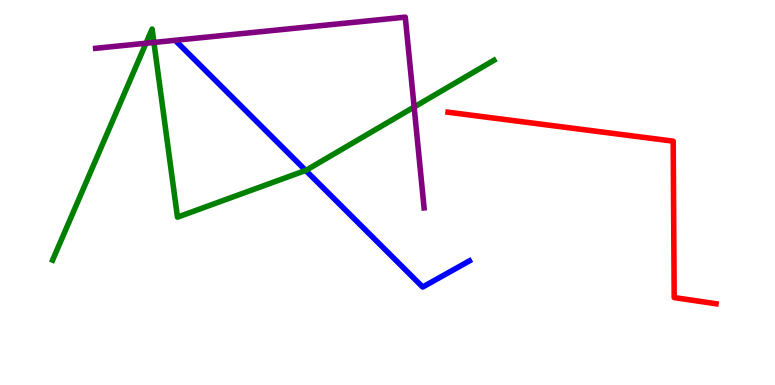[{'lines': ['blue', 'red'], 'intersections': []}, {'lines': ['green', 'red'], 'intersections': []}, {'lines': ['purple', 'red'], 'intersections': []}, {'lines': ['blue', 'green'], 'intersections': [{'x': 3.94, 'y': 5.57}]}, {'lines': ['blue', 'purple'], 'intersections': []}, {'lines': ['green', 'purple'], 'intersections': [{'x': 1.88, 'y': 8.88}, {'x': 1.99, 'y': 8.9}, {'x': 5.34, 'y': 7.22}]}]